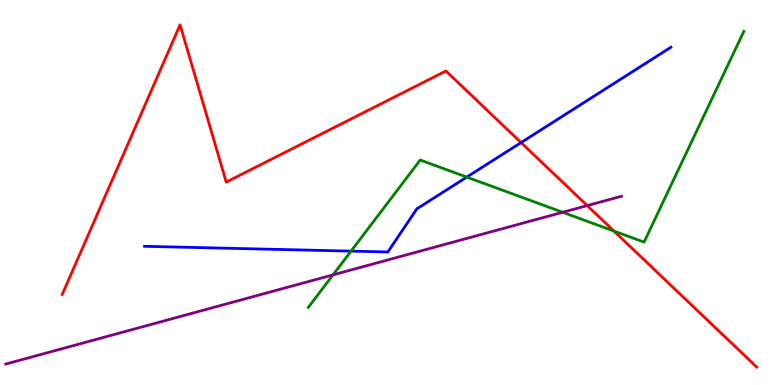[{'lines': ['blue', 'red'], 'intersections': [{'x': 6.72, 'y': 6.3}]}, {'lines': ['green', 'red'], 'intersections': [{'x': 7.92, 'y': 4.0}]}, {'lines': ['purple', 'red'], 'intersections': [{'x': 7.58, 'y': 4.66}]}, {'lines': ['blue', 'green'], 'intersections': [{'x': 4.53, 'y': 3.48}, {'x': 6.02, 'y': 5.4}]}, {'lines': ['blue', 'purple'], 'intersections': []}, {'lines': ['green', 'purple'], 'intersections': [{'x': 4.3, 'y': 2.86}, {'x': 7.26, 'y': 4.49}]}]